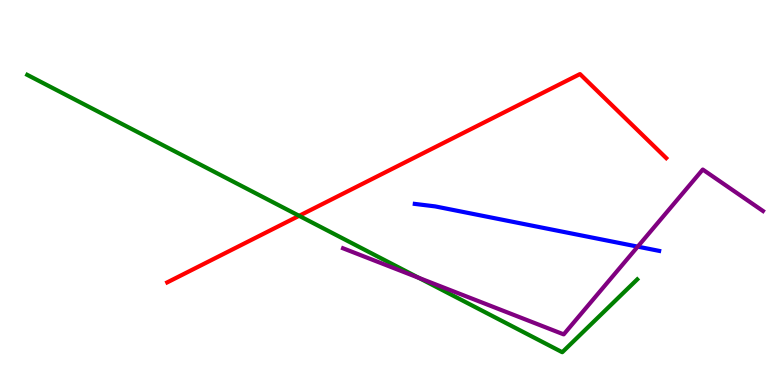[{'lines': ['blue', 'red'], 'intersections': []}, {'lines': ['green', 'red'], 'intersections': [{'x': 3.86, 'y': 4.39}]}, {'lines': ['purple', 'red'], 'intersections': []}, {'lines': ['blue', 'green'], 'intersections': []}, {'lines': ['blue', 'purple'], 'intersections': [{'x': 8.23, 'y': 3.59}]}, {'lines': ['green', 'purple'], 'intersections': [{'x': 5.4, 'y': 2.78}]}]